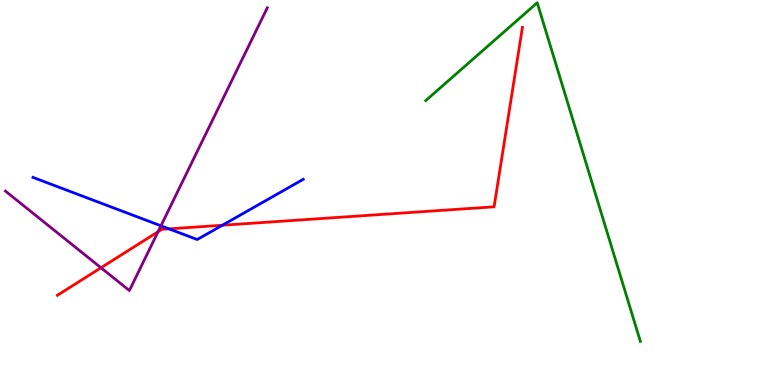[{'lines': ['blue', 'red'], 'intersections': [{'x': 2.18, 'y': 4.06}, {'x': 2.87, 'y': 4.15}]}, {'lines': ['green', 'red'], 'intersections': []}, {'lines': ['purple', 'red'], 'intersections': [{'x': 1.3, 'y': 3.05}, {'x': 2.04, 'y': 3.98}]}, {'lines': ['blue', 'green'], 'intersections': []}, {'lines': ['blue', 'purple'], 'intersections': [{'x': 2.08, 'y': 4.13}]}, {'lines': ['green', 'purple'], 'intersections': []}]